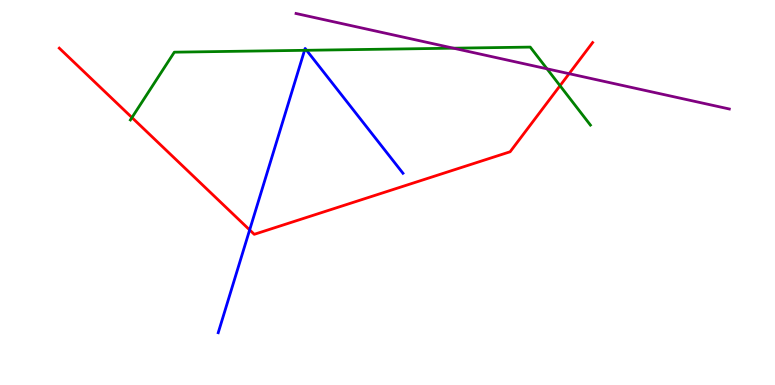[{'lines': ['blue', 'red'], 'intersections': [{'x': 3.22, 'y': 4.03}]}, {'lines': ['green', 'red'], 'intersections': [{'x': 1.7, 'y': 6.95}, {'x': 7.23, 'y': 7.77}]}, {'lines': ['purple', 'red'], 'intersections': [{'x': 7.34, 'y': 8.09}]}, {'lines': ['blue', 'green'], 'intersections': [{'x': 3.93, 'y': 8.69}, {'x': 3.96, 'y': 8.69}]}, {'lines': ['blue', 'purple'], 'intersections': []}, {'lines': ['green', 'purple'], 'intersections': [{'x': 5.85, 'y': 8.75}, {'x': 7.06, 'y': 8.21}]}]